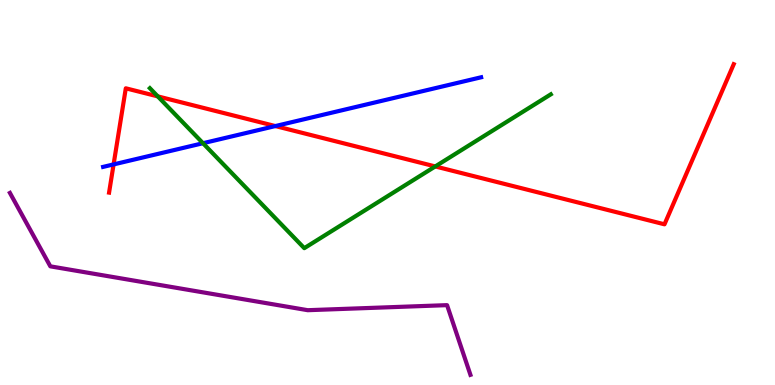[{'lines': ['blue', 'red'], 'intersections': [{'x': 1.47, 'y': 5.73}, {'x': 3.55, 'y': 6.73}]}, {'lines': ['green', 'red'], 'intersections': [{'x': 2.04, 'y': 7.5}, {'x': 5.62, 'y': 5.68}]}, {'lines': ['purple', 'red'], 'intersections': []}, {'lines': ['blue', 'green'], 'intersections': [{'x': 2.62, 'y': 6.28}]}, {'lines': ['blue', 'purple'], 'intersections': []}, {'lines': ['green', 'purple'], 'intersections': []}]